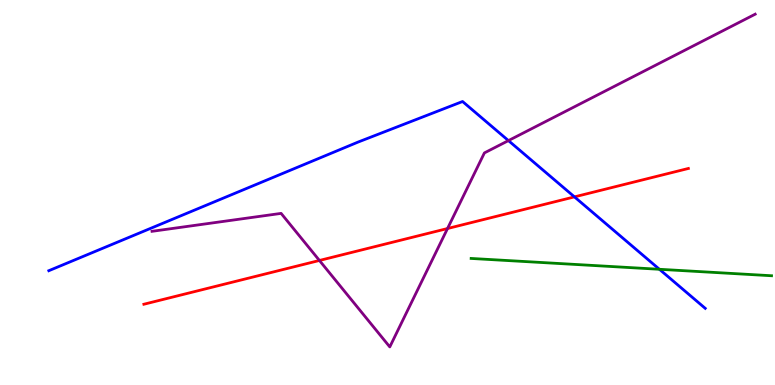[{'lines': ['blue', 'red'], 'intersections': [{'x': 7.41, 'y': 4.89}]}, {'lines': ['green', 'red'], 'intersections': []}, {'lines': ['purple', 'red'], 'intersections': [{'x': 4.12, 'y': 3.23}, {'x': 5.77, 'y': 4.06}]}, {'lines': ['blue', 'green'], 'intersections': [{'x': 8.51, 'y': 3.01}]}, {'lines': ['blue', 'purple'], 'intersections': [{'x': 6.56, 'y': 6.35}]}, {'lines': ['green', 'purple'], 'intersections': []}]